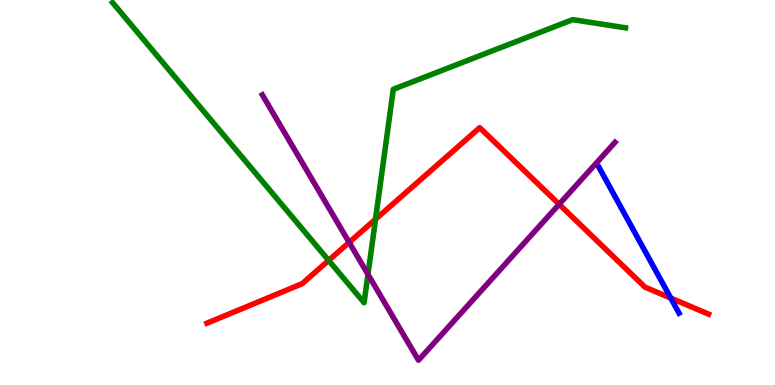[{'lines': ['blue', 'red'], 'intersections': [{'x': 8.66, 'y': 2.26}]}, {'lines': ['green', 'red'], 'intersections': [{'x': 4.24, 'y': 3.24}, {'x': 4.85, 'y': 4.31}]}, {'lines': ['purple', 'red'], 'intersections': [{'x': 4.51, 'y': 3.7}, {'x': 7.21, 'y': 4.69}]}, {'lines': ['blue', 'green'], 'intersections': []}, {'lines': ['blue', 'purple'], 'intersections': []}, {'lines': ['green', 'purple'], 'intersections': [{'x': 4.75, 'y': 2.87}]}]